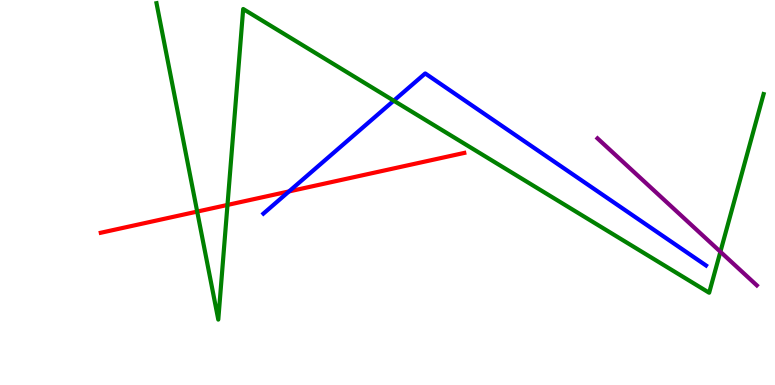[{'lines': ['blue', 'red'], 'intersections': [{'x': 3.73, 'y': 5.03}]}, {'lines': ['green', 'red'], 'intersections': [{'x': 2.54, 'y': 4.5}, {'x': 2.94, 'y': 4.68}]}, {'lines': ['purple', 'red'], 'intersections': []}, {'lines': ['blue', 'green'], 'intersections': [{'x': 5.08, 'y': 7.38}]}, {'lines': ['blue', 'purple'], 'intersections': []}, {'lines': ['green', 'purple'], 'intersections': [{'x': 9.3, 'y': 3.46}]}]